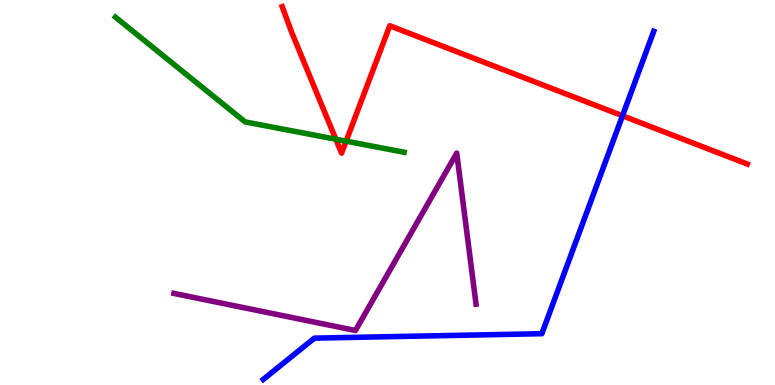[{'lines': ['blue', 'red'], 'intersections': [{'x': 8.03, 'y': 6.99}]}, {'lines': ['green', 'red'], 'intersections': [{'x': 4.33, 'y': 6.38}, {'x': 4.47, 'y': 6.33}]}, {'lines': ['purple', 'red'], 'intersections': []}, {'lines': ['blue', 'green'], 'intersections': []}, {'lines': ['blue', 'purple'], 'intersections': []}, {'lines': ['green', 'purple'], 'intersections': []}]